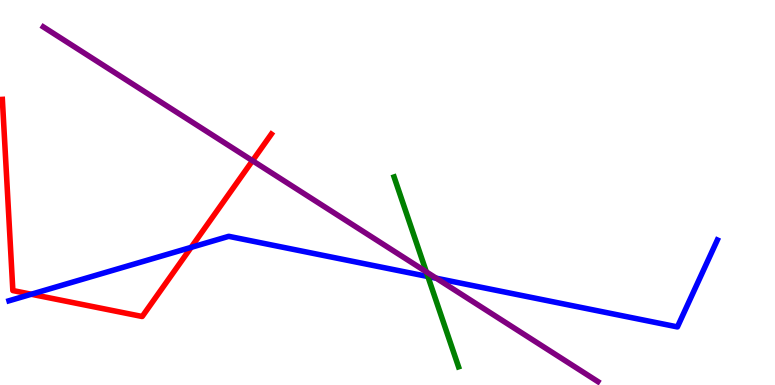[{'lines': ['blue', 'red'], 'intersections': [{'x': 0.404, 'y': 2.36}, {'x': 2.47, 'y': 3.58}]}, {'lines': ['green', 'red'], 'intersections': []}, {'lines': ['purple', 'red'], 'intersections': [{'x': 3.26, 'y': 5.83}]}, {'lines': ['blue', 'green'], 'intersections': [{'x': 5.52, 'y': 2.82}]}, {'lines': ['blue', 'purple'], 'intersections': [{'x': 5.63, 'y': 2.77}]}, {'lines': ['green', 'purple'], 'intersections': [{'x': 5.5, 'y': 2.94}]}]